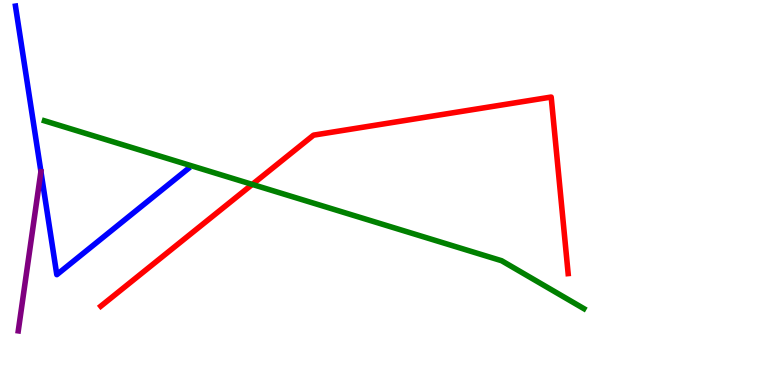[{'lines': ['blue', 'red'], 'intersections': []}, {'lines': ['green', 'red'], 'intersections': [{'x': 3.26, 'y': 5.21}]}, {'lines': ['purple', 'red'], 'intersections': []}, {'lines': ['blue', 'green'], 'intersections': []}, {'lines': ['blue', 'purple'], 'intersections': []}, {'lines': ['green', 'purple'], 'intersections': []}]